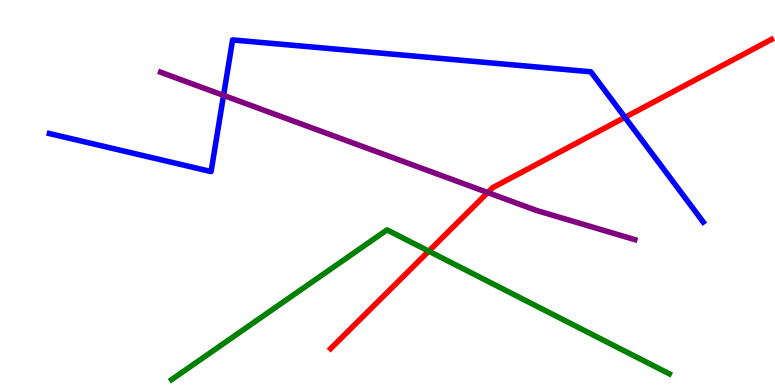[{'lines': ['blue', 'red'], 'intersections': [{'x': 8.06, 'y': 6.95}]}, {'lines': ['green', 'red'], 'intersections': [{'x': 5.53, 'y': 3.48}]}, {'lines': ['purple', 'red'], 'intersections': [{'x': 6.29, 'y': 5.0}]}, {'lines': ['blue', 'green'], 'intersections': []}, {'lines': ['blue', 'purple'], 'intersections': [{'x': 2.88, 'y': 7.52}]}, {'lines': ['green', 'purple'], 'intersections': []}]